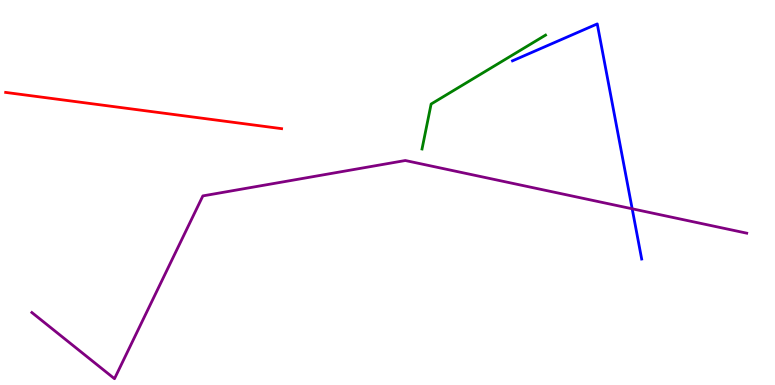[{'lines': ['blue', 'red'], 'intersections': []}, {'lines': ['green', 'red'], 'intersections': []}, {'lines': ['purple', 'red'], 'intersections': []}, {'lines': ['blue', 'green'], 'intersections': []}, {'lines': ['blue', 'purple'], 'intersections': [{'x': 8.16, 'y': 4.58}]}, {'lines': ['green', 'purple'], 'intersections': []}]